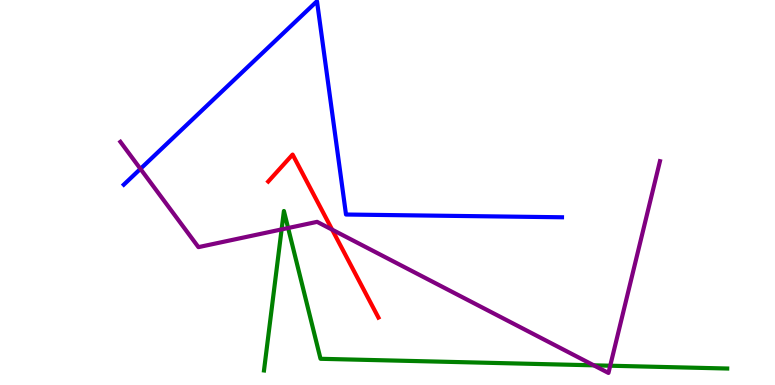[{'lines': ['blue', 'red'], 'intersections': []}, {'lines': ['green', 'red'], 'intersections': []}, {'lines': ['purple', 'red'], 'intersections': [{'x': 4.29, 'y': 4.03}]}, {'lines': ['blue', 'green'], 'intersections': []}, {'lines': ['blue', 'purple'], 'intersections': [{'x': 1.81, 'y': 5.61}]}, {'lines': ['green', 'purple'], 'intersections': [{'x': 3.63, 'y': 4.04}, {'x': 3.72, 'y': 4.08}, {'x': 7.66, 'y': 0.511}, {'x': 7.87, 'y': 0.501}]}]